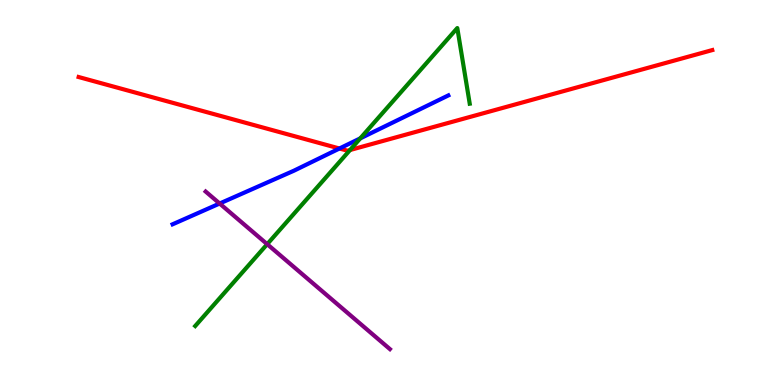[{'lines': ['blue', 'red'], 'intersections': [{'x': 4.38, 'y': 6.14}]}, {'lines': ['green', 'red'], 'intersections': [{'x': 4.52, 'y': 6.1}]}, {'lines': ['purple', 'red'], 'intersections': []}, {'lines': ['blue', 'green'], 'intersections': [{'x': 4.65, 'y': 6.41}]}, {'lines': ['blue', 'purple'], 'intersections': [{'x': 2.83, 'y': 4.71}]}, {'lines': ['green', 'purple'], 'intersections': [{'x': 3.45, 'y': 3.66}]}]